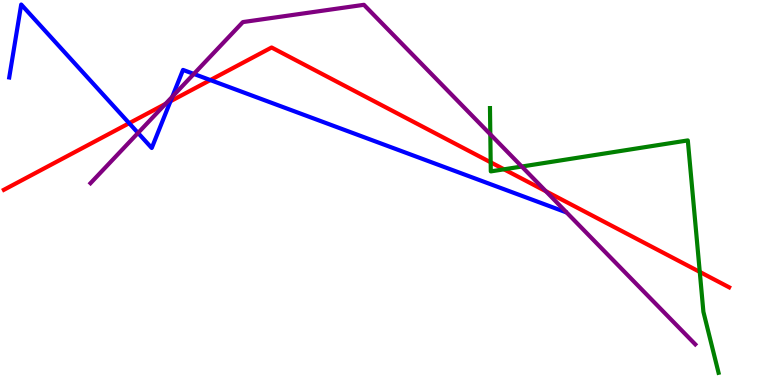[{'lines': ['blue', 'red'], 'intersections': [{'x': 1.67, 'y': 6.8}, {'x': 2.2, 'y': 7.37}, {'x': 2.71, 'y': 7.92}]}, {'lines': ['green', 'red'], 'intersections': [{'x': 6.33, 'y': 5.78}, {'x': 6.5, 'y': 5.6}, {'x': 9.03, 'y': 2.94}]}, {'lines': ['purple', 'red'], 'intersections': [{'x': 2.14, 'y': 7.3}, {'x': 7.04, 'y': 5.03}]}, {'lines': ['blue', 'green'], 'intersections': []}, {'lines': ['blue', 'purple'], 'intersections': [{'x': 1.78, 'y': 6.55}, {'x': 2.22, 'y': 7.49}, {'x': 2.5, 'y': 8.08}]}, {'lines': ['green', 'purple'], 'intersections': [{'x': 6.33, 'y': 6.51}, {'x': 6.73, 'y': 5.67}]}]